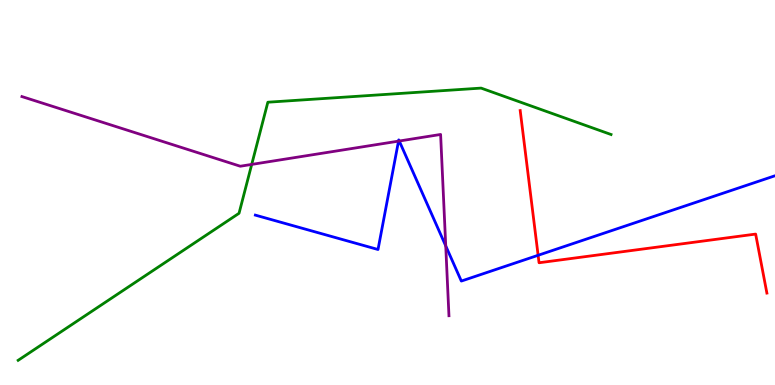[{'lines': ['blue', 'red'], 'intersections': [{'x': 6.94, 'y': 3.37}]}, {'lines': ['green', 'red'], 'intersections': []}, {'lines': ['purple', 'red'], 'intersections': []}, {'lines': ['blue', 'green'], 'intersections': []}, {'lines': ['blue', 'purple'], 'intersections': [{'x': 5.14, 'y': 6.33}, {'x': 5.15, 'y': 6.34}, {'x': 5.75, 'y': 3.61}]}, {'lines': ['green', 'purple'], 'intersections': [{'x': 3.25, 'y': 5.73}]}]